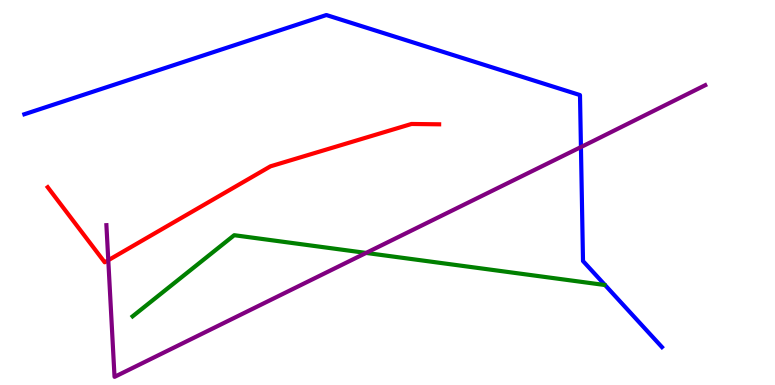[{'lines': ['blue', 'red'], 'intersections': []}, {'lines': ['green', 'red'], 'intersections': []}, {'lines': ['purple', 'red'], 'intersections': [{'x': 1.4, 'y': 3.24}]}, {'lines': ['blue', 'green'], 'intersections': []}, {'lines': ['blue', 'purple'], 'intersections': [{'x': 7.5, 'y': 6.18}]}, {'lines': ['green', 'purple'], 'intersections': [{'x': 4.72, 'y': 3.43}]}]